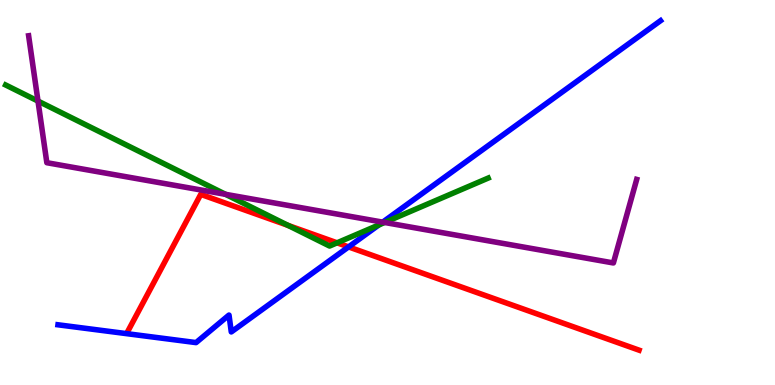[{'lines': ['blue', 'red'], 'intersections': [{'x': 4.5, 'y': 3.59}]}, {'lines': ['green', 'red'], 'intersections': [{'x': 3.72, 'y': 4.15}, {'x': 4.35, 'y': 3.69}]}, {'lines': ['purple', 'red'], 'intersections': []}, {'lines': ['blue', 'green'], 'intersections': [{'x': 4.89, 'y': 4.16}]}, {'lines': ['blue', 'purple'], 'intersections': [{'x': 4.94, 'y': 4.23}]}, {'lines': ['green', 'purple'], 'intersections': [{'x': 0.49, 'y': 7.37}, {'x': 2.91, 'y': 4.95}, {'x': 4.96, 'y': 4.22}]}]